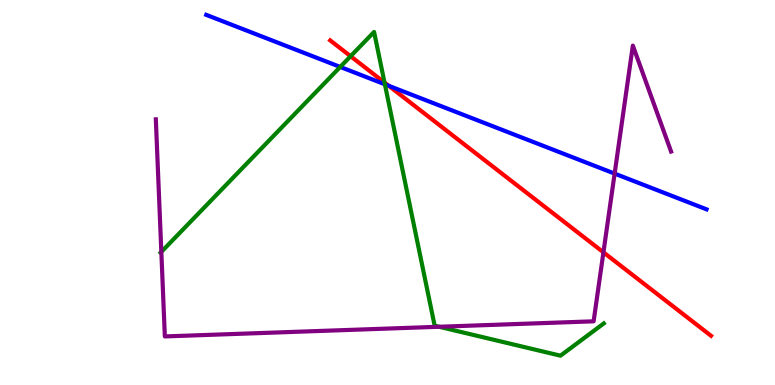[{'lines': ['blue', 'red'], 'intersections': [{'x': 5.02, 'y': 7.77}]}, {'lines': ['green', 'red'], 'intersections': [{'x': 4.52, 'y': 8.54}, {'x': 4.96, 'y': 7.86}]}, {'lines': ['purple', 'red'], 'intersections': [{'x': 7.79, 'y': 3.45}]}, {'lines': ['blue', 'green'], 'intersections': [{'x': 4.39, 'y': 8.26}, {'x': 4.97, 'y': 7.81}]}, {'lines': ['blue', 'purple'], 'intersections': [{'x': 7.93, 'y': 5.49}]}, {'lines': ['green', 'purple'], 'intersections': [{'x': 2.08, 'y': 3.46}, {'x': 5.67, 'y': 1.51}]}]